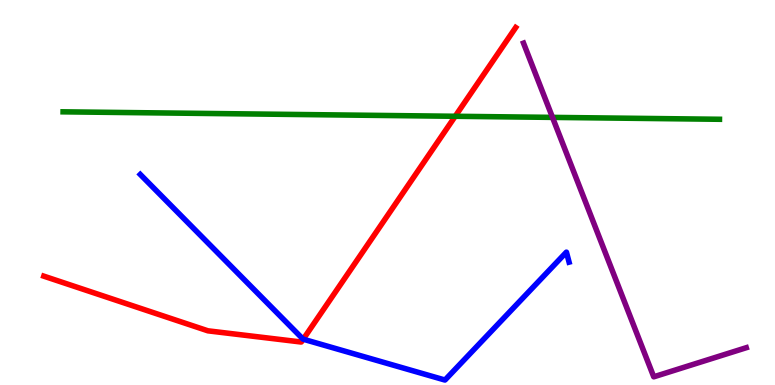[{'lines': ['blue', 'red'], 'intersections': [{'x': 3.91, 'y': 1.19}]}, {'lines': ['green', 'red'], 'intersections': [{'x': 5.87, 'y': 6.98}]}, {'lines': ['purple', 'red'], 'intersections': []}, {'lines': ['blue', 'green'], 'intersections': []}, {'lines': ['blue', 'purple'], 'intersections': []}, {'lines': ['green', 'purple'], 'intersections': [{'x': 7.13, 'y': 6.95}]}]